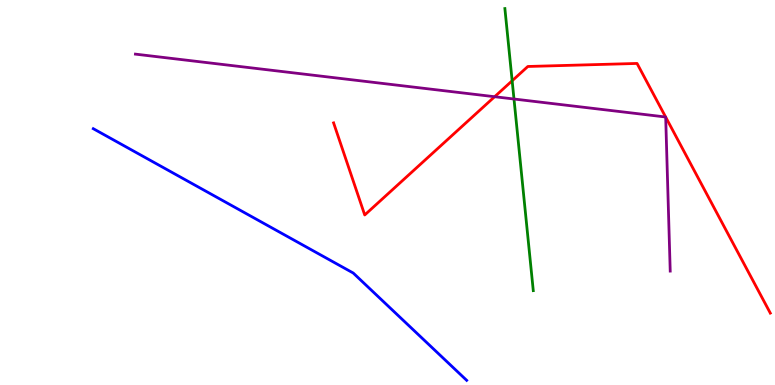[{'lines': ['blue', 'red'], 'intersections': []}, {'lines': ['green', 'red'], 'intersections': [{'x': 6.61, 'y': 7.9}]}, {'lines': ['purple', 'red'], 'intersections': [{'x': 6.38, 'y': 7.49}, {'x': 8.59, 'y': 6.96}, {'x': 8.59, 'y': 6.96}]}, {'lines': ['blue', 'green'], 'intersections': []}, {'lines': ['blue', 'purple'], 'intersections': []}, {'lines': ['green', 'purple'], 'intersections': [{'x': 6.63, 'y': 7.43}]}]